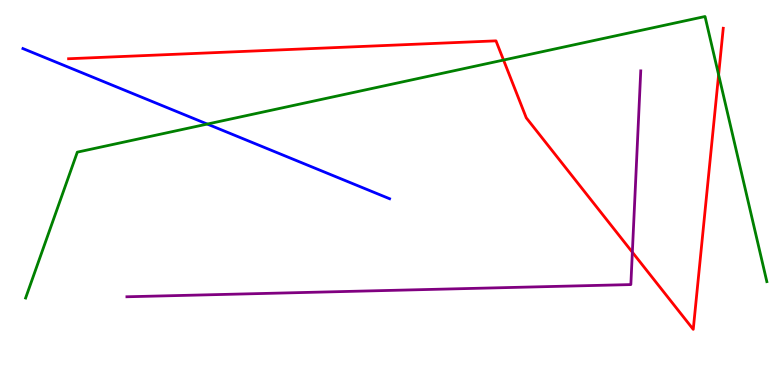[{'lines': ['blue', 'red'], 'intersections': []}, {'lines': ['green', 'red'], 'intersections': [{'x': 6.5, 'y': 8.44}, {'x': 9.27, 'y': 8.06}]}, {'lines': ['purple', 'red'], 'intersections': [{'x': 8.16, 'y': 3.45}]}, {'lines': ['blue', 'green'], 'intersections': [{'x': 2.67, 'y': 6.78}]}, {'lines': ['blue', 'purple'], 'intersections': []}, {'lines': ['green', 'purple'], 'intersections': []}]